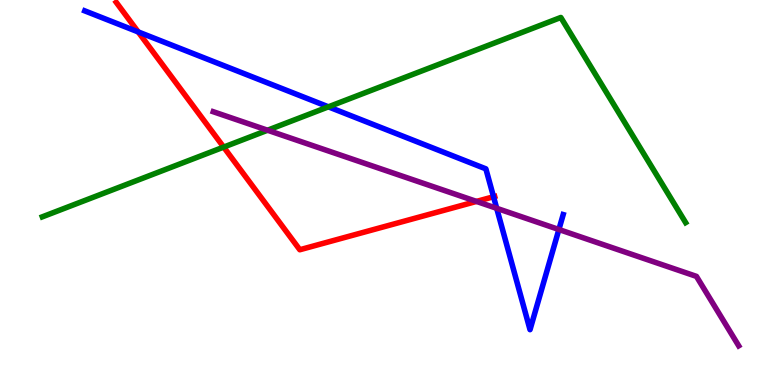[{'lines': ['blue', 'red'], 'intersections': [{'x': 1.78, 'y': 9.17}, {'x': 6.37, 'y': 4.89}]}, {'lines': ['green', 'red'], 'intersections': [{'x': 2.89, 'y': 6.18}]}, {'lines': ['purple', 'red'], 'intersections': [{'x': 6.15, 'y': 4.77}]}, {'lines': ['blue', 'green'], 'intersections': [{'x': 4.24, 'y': 7.23}]}, {'lines': ['blue', 'purple'], 'intersections': [{'x': 6.41, 'y': 4.59}, {'x': 7.21, 'y': 4.04}]}, {'lines': ['green', 'purple'], 'intersections': [{'x': 3.45, 'y': 6.62}]}]